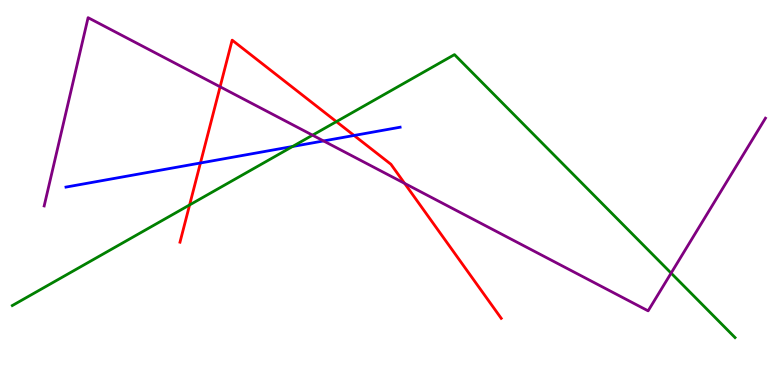[{'lines': ['blue', 'red'], 'intersections': [{'x': 2.59, 'y': 5.77}, {'x': 4.57, 'y': 6.48}]}, {'lines': ['green', 'red'], 'intersections': [{'x': 2.45, 'y': 4.68}, {'x': 4.34, 'y': 6.84}]}, {'lines': ['purple', 'red'], 'intersections': [{'x': 2.84, 'y': 7.75}, {'x': 5.22, 'y': 5.24}]}, {'lines': ['blue', 'green'], 'intersections': [{'x': 3.78, 'y': 6.2}]}, {'lines': ['blue', 'purple'], 'intersections': [{'x': 4.17, 'y': 6.34}]}, {'lines': ['green', 'purple'], 'intersections': [{'x': 4.03, 'y': 6.49}, {'x': 8.66, 'y': 2.91}]}]